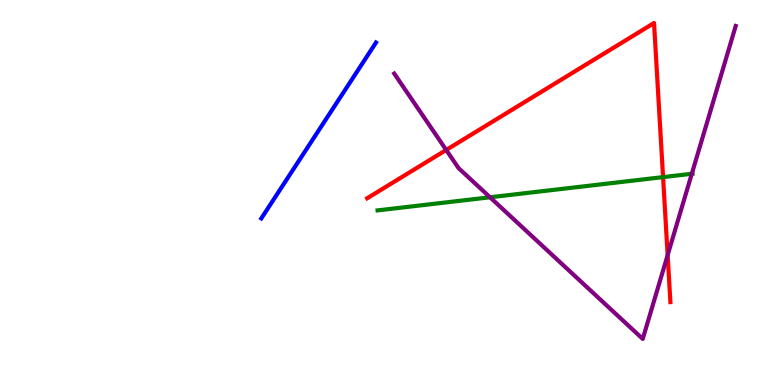[{'lines': ['blue', 'red'], 'intersections': []}, {'lines': ['green', 'red'], 'intersections': [{'x': 8.56, 'y': 5.4}]}, {'lines': ['purple', 'red'], 'intersections': [{'x': 5.76, 'y': 6.1}, {'x': 8.61, 'y': 3.37}]}, {'lines': ['blue', 'green'], 'intersections': []}, {'lines': ['blue', 'purple'], 'intersections': []}, {'lines': ['green', 'purple'], 'intersections': [{'x': 6.32, 'y': 4.88}, {'x': 8.93, 'y': 5.49}]}]